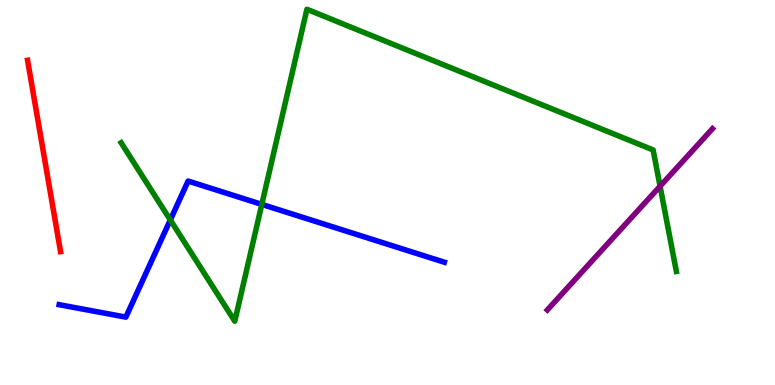[{'lines': ['blue', 'red'], 'intersections': []}, {'lines': ['green', 'red'], 'intersections': []}, {'lines': ['purple', 'red'], 'intersections': []}, {'lines': ['blue', 'green'], 'intersections': [{'x': 2.2, 'y': 4.29}, {'x': 3.38, 'y': 4.69}]}, {'lines': ['blue', 'purple'], 'intersections': []}, {'lines': ['green', 'purple'], 'intersections': [{'x': 8.52, 'y': 5.16}]}]